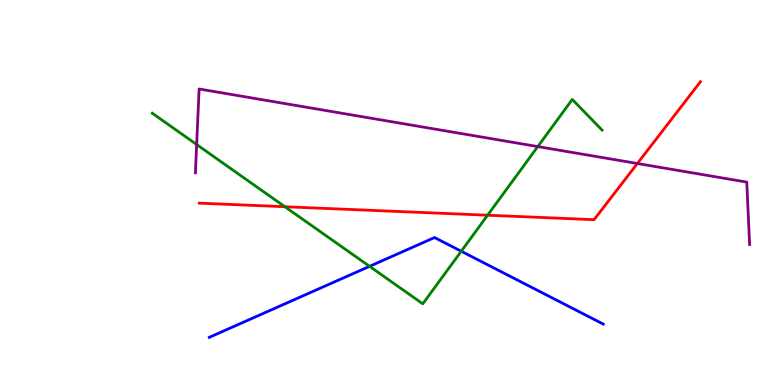[{'lines': ['blue', 'red'], 'intersections': []}, {'lines': ['green', 'red'], 'intersections': [{'x': 3.68, 'y': 4.63}, {'x': 6.29, 'y': 4.41}]}, {'lines': ['purple', 'red'], 'intersections': [{'x': 8.22, 'y': 5.75}]}, {'lines': ['blue', 'green'], 'intersections': [{'x': 4.77, 'y': 3.08}, {'x': 5.95, 'y': 3.47}]}, {'lines': ['blue', 'purple'], 'intersections': []}, {'lines': ['green', 'purple'], 'intersections': [{'x': 2.54, 'y': 6.25}, {'x': 6.94, 'y': 6.19}]}]